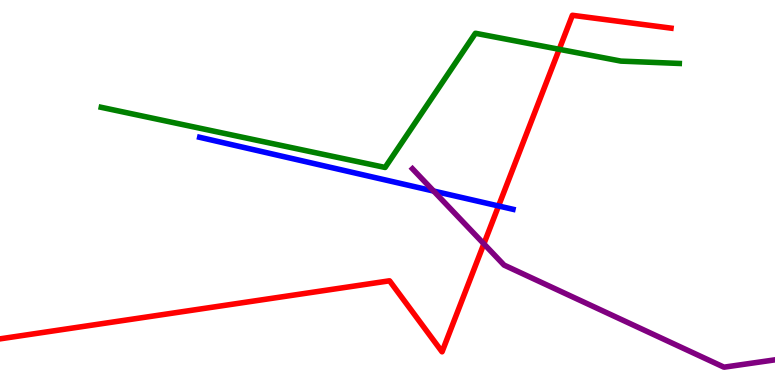[{'lines': ['blue', 'red'], 'intersections': [{'x': 6.43, 'y': 4.65}]}, {'lines': ['green', 'red'], 'intersections': [{'x': 7.22, 'y': 8.72}]}, {'lines': ['purple', 'red'], 'intersections': [{'x': 6.24, 'y': 3.67}]}, {'lines': ['blue', 'green'], 'intersections': []}, {'lines': ['blue', 'purple'], 'intersections': [{'x': 5.6, 'y': 5.04}]}, {'lines': ['green', 'purple'], 'intersections': []}]